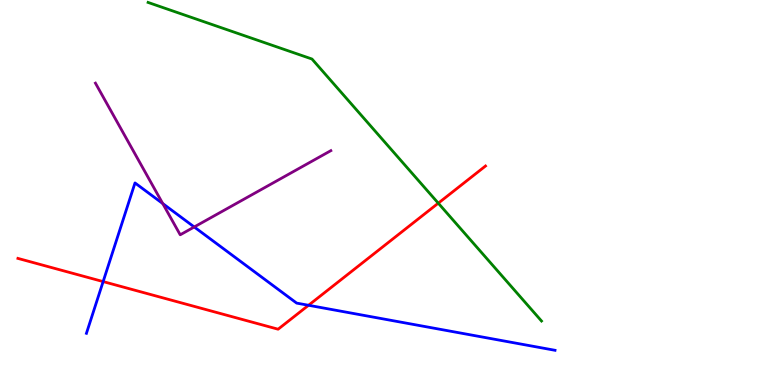[{'lines': ['blue', 'red'], 'intersections': [{'x': 1.33, 'y': 2.69}, {'x': 3.98, 'y': 2.07}]}, {'lines': ['green', 'red'], 'intersections': [{'x': 5.66, 'y': 4.72}]}, {'lines': ['purple', 'red'], 'intersections': []}, {'lines': ['blue', 'green'], 'intersections': []}, {'lines': ['blue', 'purple'], 'intersections': [{'x': 2.1, 'y': 4.71}, {'x': 2.51, 'y': 4.1}]}, {'lines': ['green', 'purple'], 'intersections': []}]